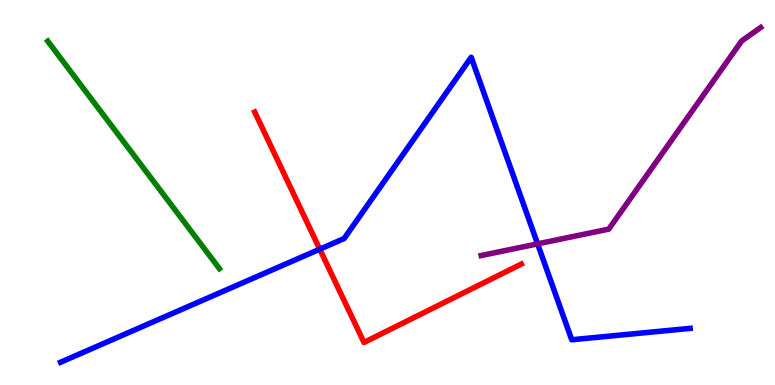[{'lines': ['blue', 'red'], 'intersections': [{'x': 4.13, 'y': 3.53}]}, {'lines': ['green', 'red'], 'intersections': []}, {'lines': ['purple', 'red'], 'intersections': []}, {'lines': ['blue', 'green'], 'intersections': []}, {'lines': ['blue', 'purple'], 'intersections': [{'x': 6.94, 'y': 3.67}]}, {'lines': ['green', 'purple'], 'intersections': []}]